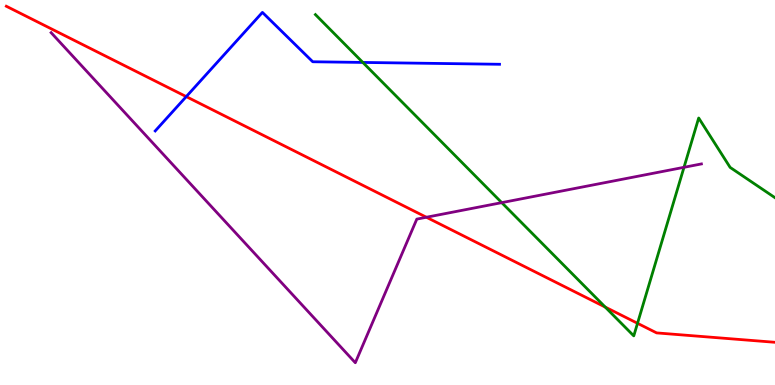[{'lines': ['blue', 'red'], 'intersections': [{'x': 2.4, 'y': 7.49}]}, {'lines': ['green', 'red'], 'intersections': [{'x': 7.81, 'y': 2.02}, {'x': 8.23, 'y': 1.6}]}, {'lines': ['purple', 'red'], 'intersections': [{'x': 5.5, 'y': 4.36}]}, {'lines': ['blue', 'green'], 'intersections': [{'x': 4.68, 'y': 8.38}]}, {'lines': ['blue', 'purple'], 'intersections': []}, {'lines': ['green', 'purple'], 'intersections': [{'x': 6.47, 'y': 4.74}, {'x': 8.83, 'y': 5.65}]}]